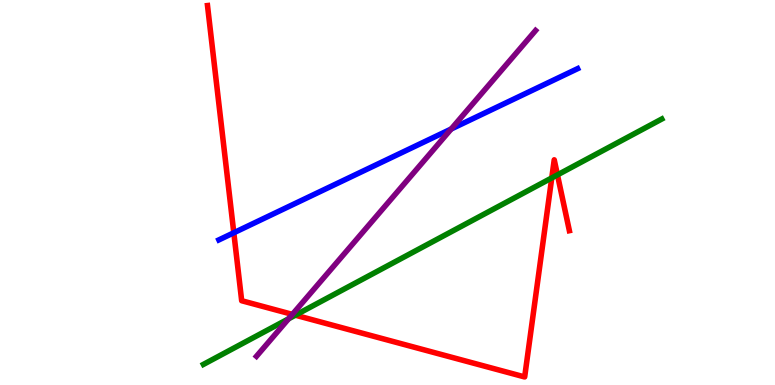[{'lines': ['blue', 'red'], 'intersections': [{'x': 3.02, 'y': 3.95}]}, {'lines': ['green', 'red'], 'intersections': [{'x': 3.81, 'y': 1.81}, {'x': 7.12, 'y': 5.38}, {'x': 7.19, 'y': 5.46}]}, {'lines': ['purple', 'red'], 'intersections': [{'x': 3.77, 'y': 1.83}]}, {'lines': ['blue', 'green'], 'intersections': []}, {'lines': ['blue', 'purple'], 'intersections': [{'x': 5.82, 'y': 6.65}]}, {'lines': ['green', 'purple'], 'intersections': [{'x': 3.72, 'y': 1.72}]}]